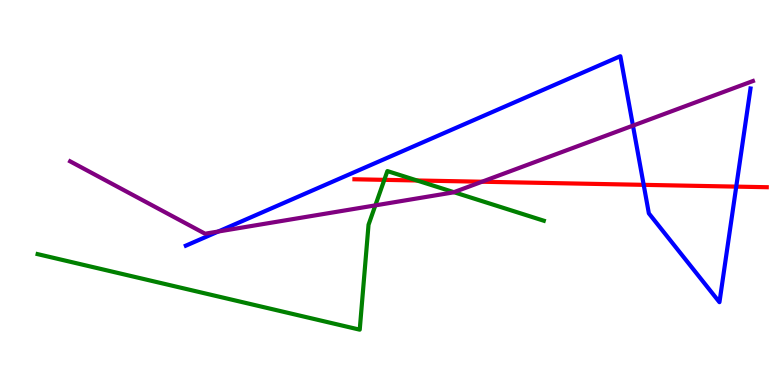[{'lines': ['blue', 'red'], 'intersections': [{'x': 8.31, 'y': 5.2}, {'x': 9.5, 'y': 5.15}]}, {'lines': ['green', 'red'], 'intersections': [{'x': 4.96, 'y': 5.33}, {'x': 5.38, 'y': 5.31}]}, {'lines': ['purple', 'red'], 'intersections': [{'x': 6.22, 'y': 5.28}]}, {'lines': ['blue', 'green'], 'intersections': []}, {'lines': ['blue', 'purple'], 'intersections': [{'x': 2.82, 'y': 3.99}, {'x': 8.17, 'y': 6.74}]}, {'lines': ['green', 'purple'], 'intersections': [{'x': 4.84, 'y': 4.67}, {'x': 5.86, 'y': 5.01}]}]